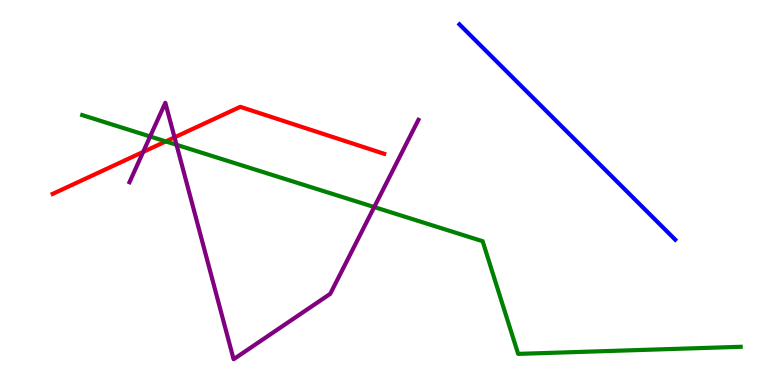[{'lines': ['blue', 'red'], 'intersections': []}, {'lines': ['green', 'red'], 'intersections': [{'x': 2.14, 'y': 6.33}]}, {'lines': ['purple', 'red'], 'intersections': [{'x': 1.85, 'y': 6.05}, {'x': 2.25, 'y': 6.43}]}, {'lines': ['blue', 'green'], 'intersections': []}, {'lines': ['blue', 'purple'], 'intersections': []}, {'lines': ['green', 'purple'], 'intersections': [{'x': 1.94, 'y': 6.46}, {'x': 2.28, 'y': 6.24}, {'x': 4.83, 'y': 4.62}]}]